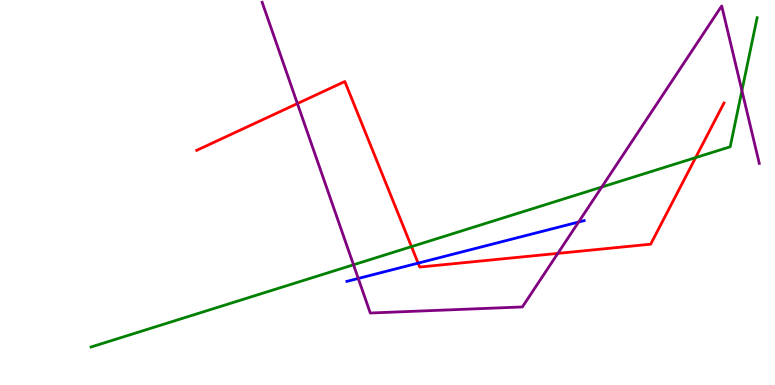[{'lines': ['blue', 'red'], 'intersections': [{'x': 5.4, 'y': 3.17}]}, {'lines': ['green', 'red'], 'intersections': [{'x': 5.31, 'y': 3.59}, {'x': 8.98, 'y': 5.91}]}, {'lines': ['purple', 'red'], 'intersections': [{'x': 3.84, 'y': 7.31}, {'x': 7.2, 'y': 3.42}]}, {'lines': ['blue', 'green'], 'intersections': []}, {'lines': ['blue', 'purple'], 'intersections': [{'x': 4.62, 'y': 2.77}, {'x': 7.47, 'y': 4.23}]}, {'lines': ['green', 'purple'], 'intersections': [{'x': 4.56, 'y': 3.12}, {'x': 7.76, 'y': 5.14}, {'x': 9.57, 'y': 7.65}]}]